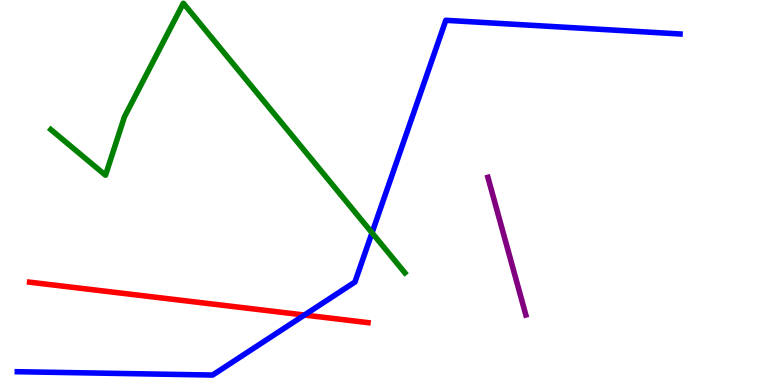[{'lines': ['blue', 'red'], 'intersections': [{'x': 3.93, 'y': 1.82}]}, {'lines': ['green', 'red'], 'intersections': []}, {'lines': ['purple', 'red'], 'intersections': []}, {'lines': ['blue', 'green'], 'intersections': [{'x': 4.8, 'y': 3.95}]}, {'lines': ['blue', 'purple'], 'intersections': []}, {'lines': ['green', 'purple'], 'intersections': []}]